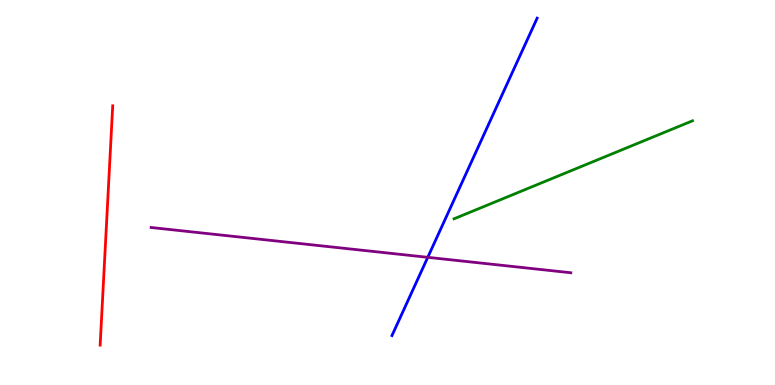[{'lines': ['blue', 'red'], 'intersections': []}, {'lines': ['green', 'red'], 'intersections': []}, {'lines': ['purple', 'red'], 'intersections': []}, {'lines': ['blue', 'green'], 'intersections': []}, {'lines': ['blue', 'purple'], 'intersections': [{'x': 5.52, 'y': 3.32}]}, {'lines': ['green', 'purple'], 'intersections': []}]